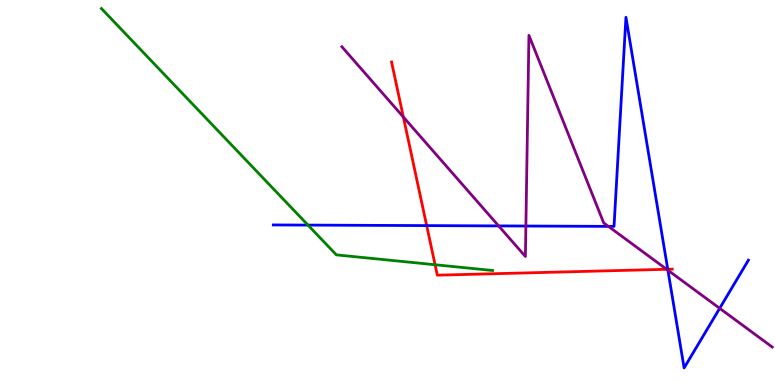[{'lines': ['blue', 'red'], 'intersections': [{'x': 5.51, 'y': 4.14}, {'x': 8.62, 'y': 3.01}]}, {'lines': ['green', 'red'], 'intersections': [{'x': 5.61, 'y': 3.12}]}, {'lines': ['purple', 'red'], 'intersections': [{'x': 5.2, 'y': 6.96}, {'x': 8.6, 'y': 3.01}]}, {'lines': ['blue', 'green'], 'intersections': [{'x': 3.97, 'y': 4.15}]}, {'lines': ['blue', 'purple'], 'intersections': [{'x': 6.43, 'y': 4.13}, {'x': 6.79, 'y': 4.13}, {'x': 7.85, 'y': 4.12}, {'x': 8.62, 'y': 2.98}, {'x': 9.29, 'y': 1.99}]}, {'lines': ['green', 'purple'], 'intersections': []}]